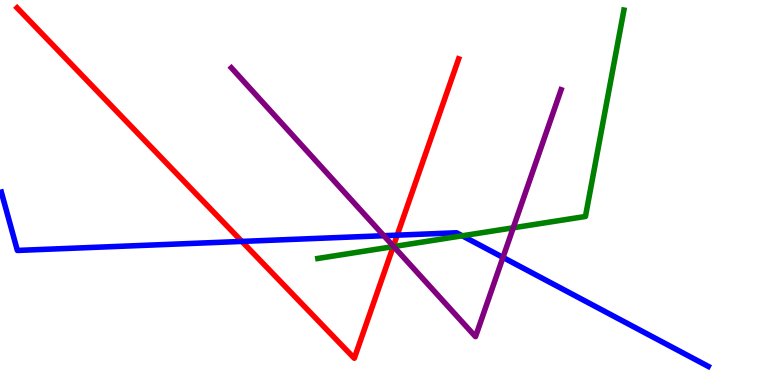[{'lines': ['blue', 'red'], 'intersections': [{'x': 3.12, 'y': 3.73}, {'x': 5.13, 'y': 3.89}]}, {'lines': ['green', 'red'], 'intersections': [{'x': 5.07, 'y': 3.59}]}, {'lines': ['purple', 'red'], 'intersections': [{'x': 5.08, 'y': 3.61}]}, {'lines': ['blue', 'green'], 'intersections': [{'x': 5.96, 'y': 3.88}]}, {'lines': ['blue', 'purple'], 'intersections': [{'x': 4.95, 'y': 3.88}, {'x': 6.49, 'y': 3.31}]}, {'lines': ['green', 'purple'], 'intersections': [{'x': 5.08, 'y': 3.6}, {'x': 6.62, 'y': 4.08}]}]